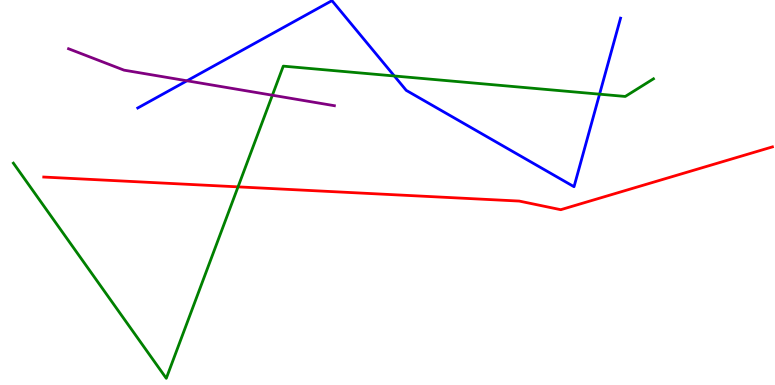[{'lines': ['blue', 'red'], 'intersections': []}, {'lines': ['green', 'red'], 'intersections': [{'x': 3.07, 'y': 5.15}]}, {'lines': ['purple', 'red'], 'intersections': []}, {'lines': ['blue', 'green'], 'intersections': [{'x': 5.09, 'y': 8.03}, {'x': 7.74, 'y': 7.55}]}, {'lines': ['blue', 'purple'], 'intersections': [{'x': 2.41, 'y': 7.9}]}, {'lines': ['green', 'purple'], 'intersections': [{'x': 3.51, 'y': 7.53}]}]